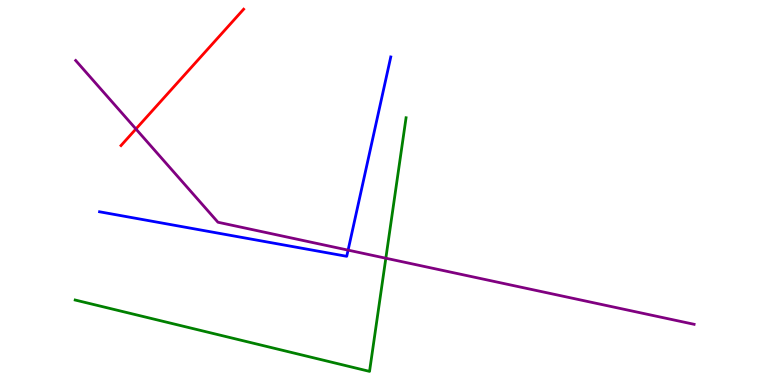[{'lines': ['blue', 'red'], 'intersections': []}, {'lines': ['green', 'red'], 'intersections': []}, {'lines': ['purple', 'red'], 'intersections': [{'x': 1.75, 'y': 6.65}]}, {'lines': ['blue', 'green'], 'intersections': []}, {'lines': ['blue', 'purple'], 'intersections': [{'x': 4.49, 'y': 3.5}]}, {'lines': ['green', 'purple'], 'intersections': [{'x': 4.98, 'y': 3.29}]}]